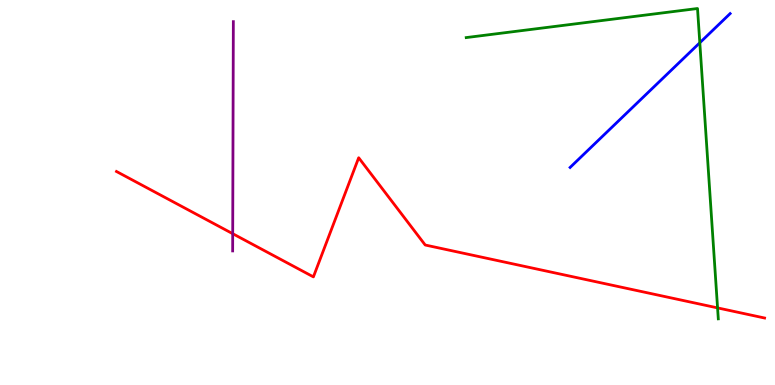[{'lines': ['blue', 'red'], 'intersections': []}, {'lines': ['green', 'red'], 'intersections': [{'x': 9.26, 'y': 2.0}]}, {'lines': ['purple', 'red'], 'intersections': [{'x': 3.0, 'y': 3.93}]}, {'lines': ['blue', 'green'], 'intersections': [{'x': 9.03, 'y': 8.89}]}, {'lines': ['blue', 'purple'], 'intersections': []}, {'lines': ['green', 'purple'], 'intersections': []}]